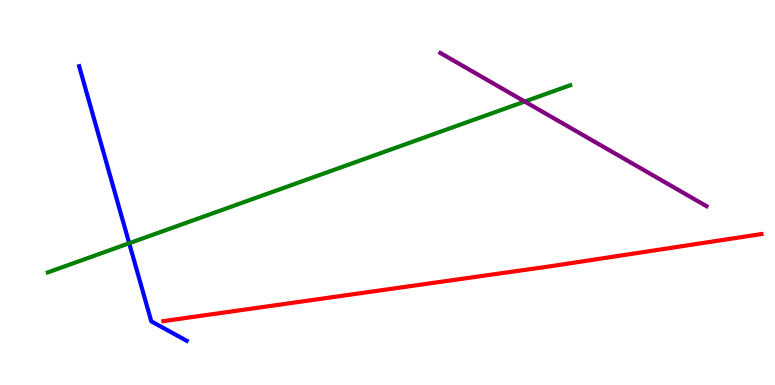[{'lines': ['blue', 'red'], 'intersections': []}, {'lines': ['green', 'red'], 'intersections': []}, {'lines': ['purple', 'red'], 'intersections': []}, {'lines': ['blue', 'green'], 'intersections': [{'x': 1.67, 'y': 3.68}]}, {'lines': ['blue', 'purple'], 'intersections': []}, {'lines': ['green', 'purple'], 'intersections': [{'x': 6.77, 'y': 7.36}]}]